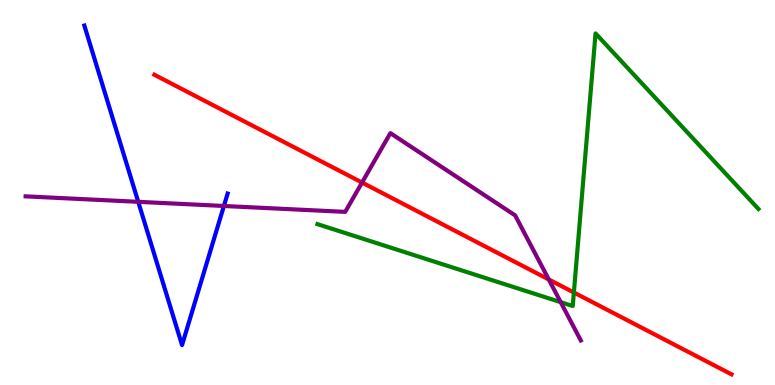[{'lines': ['blue', 'red'], 'intersections': []}, {'lines': ['green', 'red'], 'intersections': [{'x': 7.4, 'y': 2.4}]}, {'lines': ['purple', 'red'], 'intersections': [{'x': 4.67, 'y': 5.26}, {'x': 7.08, 'y': 2.74}]}, {'lines': ['blue', 'green'], 'intersections': []}, {'lines': ['blue', 'purple'], 'intersections': [{'x': 1.78, 'y': 4.76}, {'x': 2.89, 'y': 4.65}]}, {'lines': ['green', 'purple'], 'intersections': [{'x': 7.23, 'y': 2.15}]}]